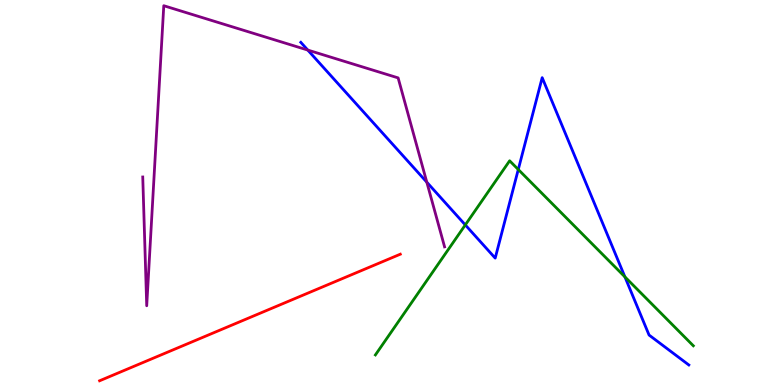[{'lines': ['blue', 'red'], 'intersections': []}, {'lines': ['green', 'red'], 'intersections': []}, {'lines': ['purple', 'red'], 'intersections': []}, {'lines': ['blue', 'green'], 'intersections': [{'x': 6.0, 'y': 4.16}, {'x': 6.69, 'y': 5.6}, {'x': 8.06, 'y': 2.81}]}, {'lines': ['blue', 'purple'], 'intersections': [{'x': 3.97, 'y': 8.7}, {'x': 5.51, 'y': 5.27}]}, {'lines': ['green', 'purple'], 'intersections': []}]